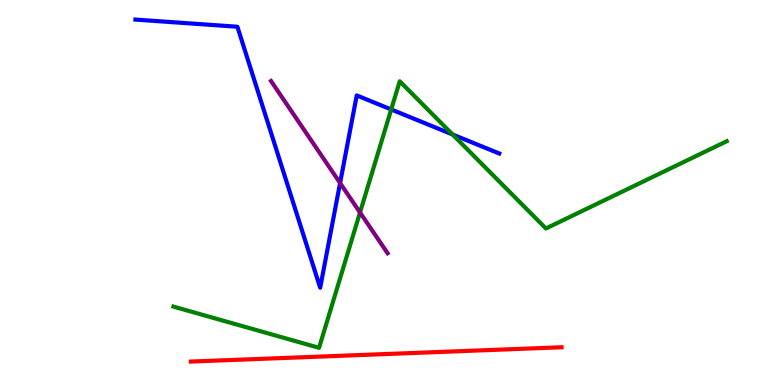[{'lines': ['blue', 'red'], 'intersections': []}, {'lines': ['green', 'red'], 'intersections': []}, {'lines': ['purple', 'red'], 'intersections': []}, {'lines': ['blue', 'green'], 'intersections': [{'x': 5.05, 'y': 7.16}, {'x': 5.84, 'y': 6.51}]}, {'lines': ['blue', 'purple'], 'intersections': [{'x': 4.39, 'y': 5.25}]}, {'lines': ['green', 'purple'], 'intersections': [{'x': 4.65, 'y': 4.48}]}]